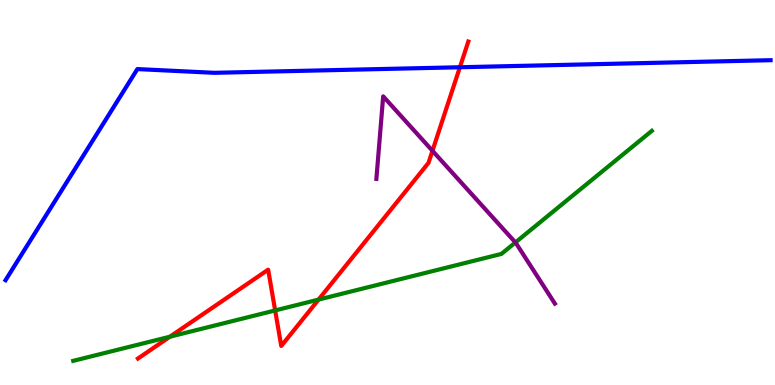[{'lines': ['blue', 'red'], 'intersections': [{'x': 5.93, 'y': 8.25}]}, {'lines': ['green', 'red'], 'intersections': [{'x': 2.19, 'y': 1.25}, {'x': 3.55, 'y': 1.94}, {'x': 4.11, 'y': 2.22}]}, {'lines': ['purple', 'red'], 'intersections': [{'x': 5.58, 'y': 6.08}]}, {'lines': ['blue', 'green'], 'intersections': []}, {'lines': ['blue', 'purple'], 'intersections': []}, {'lines': ['green', 'purple'], 'intersections': [{'x': 6.65, 'y': 3.7}]}]